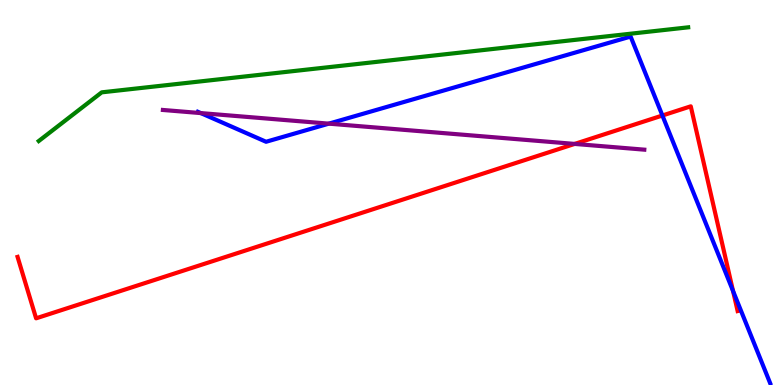[{'lines': ['blue', 'red'], 'intersections': [{'x': 8.55, 'y': 7.0}, {'x': 9.46, 'y': 2.44}]}, {'lines': ['green', 'red'], 'intersections': []}, {'lines': ['purple', 'red'], 'intersections': [{'x': 7.42, 'y': 6.26}]}, {'lines': ['blue', 'green'], 'intersections': []}, {'lines': ['blue', 'purple'], 'intersections': [{'x': 2.59, 'y': 7.06}, {'x': 4.24, 'y': 6.79}]}, {'lines': ['green', 'purple'], 'intersections': []}]